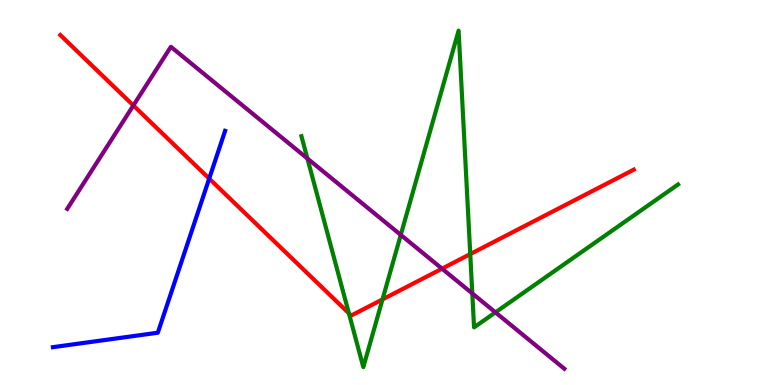[{'lines': ['blue', 'red'], 'intersections': [{'x': 2.7, 'y': 5.36}]}, {'lines': ['green', 'red'], 'intersections': [{'x': 4.5, 'y': 1.86}, {'x': 4.94, 'y': 2.22}, {'x': 6.07, 'y': 3.4}]}, {'lines': ['purple', 'red'], 'intersections': [{'x': 1.72, 'y': 7.26}, {'x': 5.7, 'y': 3.02}]}, {'lines': ['blue', 'green'], 'intersections': []}, {'lines': ['blue', 'purple'], 'intersections': []}, {'lines': ['green', 'purple'], 'intersections': [{'x': 3.97, 'y': 5.88}, {'x': 5.17, 'y': 3.9}, {'x': 6.09, 'y': 2.38}, {'x': 6.39, 'y': 1.89}]}]